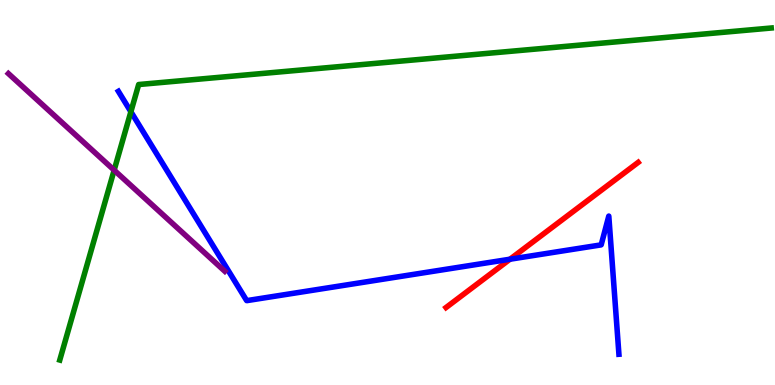[{'lines': ['blue', 'red'], 'intersections': [{'x': 6.58, 'y': 3.27}]}, {'lines': ['green', 'red'], 'intersections': []}, {'lines': ['purple', 'red'], 'intersections': []}, {'lines': ['blue', 'green'], 'intersections': [{'x': 1.69, 'y': 7.1}]}, {'lines': ['blue', 'purple'], 'intersections': []}, {'lines': ['green', 'purple'], 'intersections': [{'x': 1.47, 'y': 5.58}]}]